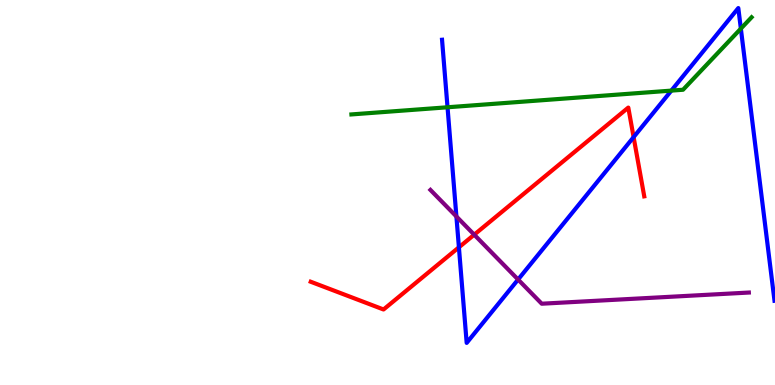[{'lines': ['blue', 'red'], 'intersections': [{'x': 5.92, 'y': 3.58}, {'x': 8.18, 'y': 6.44}]}, {'lines': ['green', 'red'], 'intersections': []}, {'lines': ['purple', 'red'], 'intersections': [{'x': 6.12, 'y': 3.9}]}, {'lines': ['blue', 'green'], 'intersections': [{'x': 5.77, 'y': 7.21}, {'x': 8.66, 'y': 7.65}, {'x': 9.56, 'y': 9.26}]}, {'lines': ['blue', 'purple'], 'intersections': [{'x': 5.89, 'y': 4.38}, {'x': 6.68, 'y': 2.74}]}, {'lines': ['green', 'purple'], 'intersections': []}]